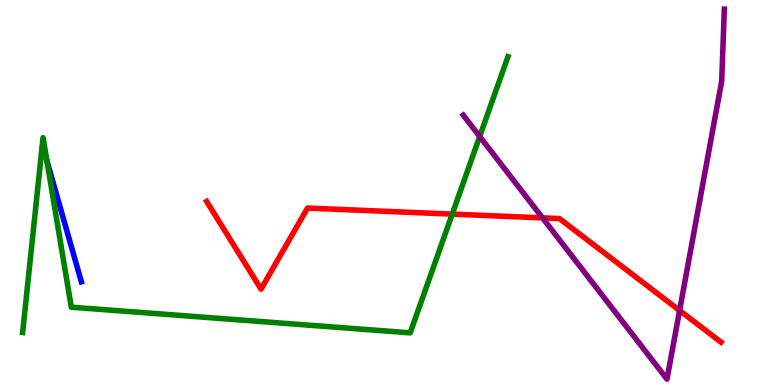[{'lines': ['blue', 'red'], 'intersections': []}, {'lines': ['green', 'red'], 'intersections': [{'x': 5.84, 'y': 4.44}]}, {'lines': ['purple', 'red'], 'intersections': [{'x': 7.0, 'y': 4.34}, {'x': 8.77, 'y': 1.94}]}, {'lines': ['blue', 'green'], 'intersections': [{'x': 0.606, 'y': 5.82}]}, {'lines': ['blue', 'purple'], 'intersections': []}, {'lines': ['green', 'purple'], 'intersections': [{'x': 6.19, 'y': 6.46}]}]